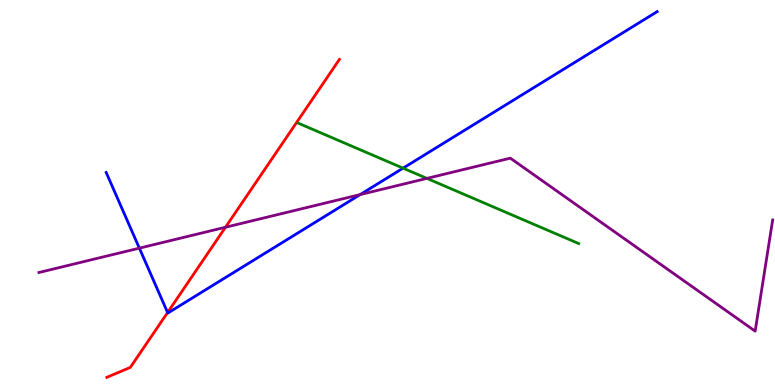[{'lines': ['blue', 'red'], 'intersections': [{'x': 2.16, 'y': 1.88}]}, {'lines': ['green', 'red'], 'intersections': []}, {'lines': ['purple', 'red'], 'intersections': [{'x': 2.91, 'y': 4.1}]}, {'lines': ['blue', 'green'], 'intersections': [{'x': 5.2, 'y': 5.63}]}, {'lines': ['blue', 'purple'], 'intersections': [{'x': 1.8, 'y': 3.55}, {'x': 4.65, 'y': 4.95}]}, {'lines': ['green', 'purple'], 'intersections': [{'x': 5.51, 'y': 5.37}]}]